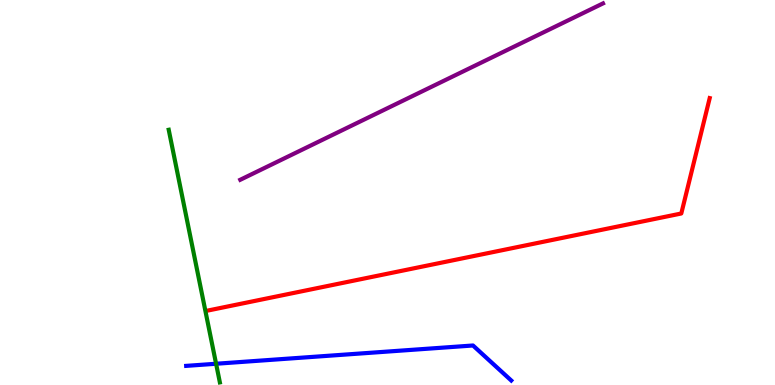[{'lines': ['blue', 'red'], 'intersections': []}, {'lines': ['green', 'red'], 'intersections': []}, {'lines': ['purple', 'red'], 'intersections': []}, {'lines': ['blue', 'green'], 'intersections': [{'x': 2.79, 'y': 0.552}]}, {'lines': ['blue', 'purple'], 'intersections': []}, {'lines': ['green', 'purple'], 'intersections': []}]